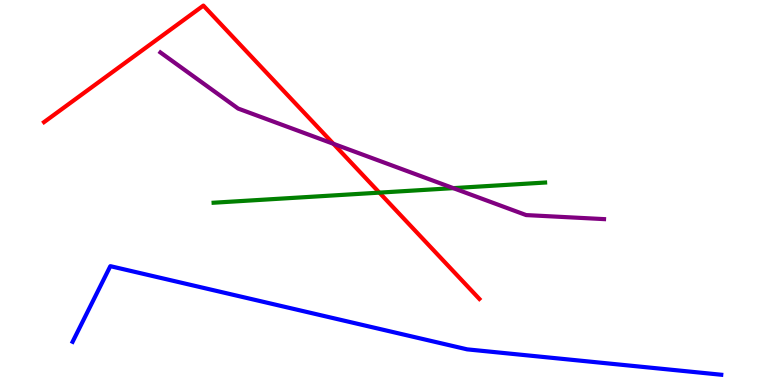[{'lines': ['blue', 'red'], 'intersections': []}, {'lines': ['green', 'red'], 'intersections': [{'x': 4.89, 'y': 5.0}]}, {'lines': ['purple', 'red'], 'intersections': [{'x': 4.3, 'y': 6.27}]}, {'lines': ['blue', 'green'], 'intersections': []}, {'lines': ['blue', 'purple'], 'intersections': []}, {'lines': ['green', 'purple'], 'intersections': [{'x': 5.85, 'y': 5.11}]}]